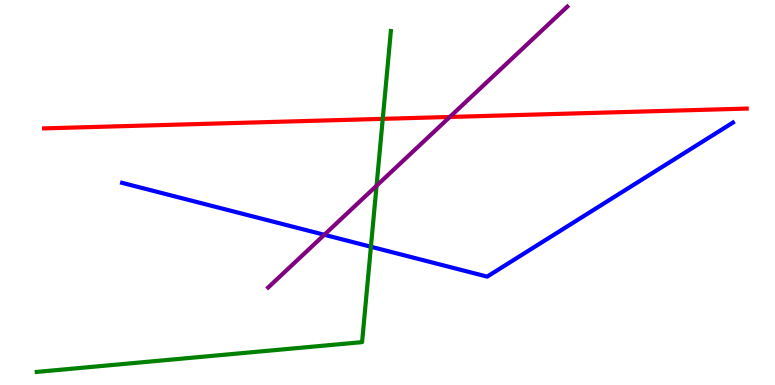[{'lines': ['blue', 'red'], 'intersections': []}, {'lines': ['green', 'red'], 'intersections': [{'x': 4.94, 'y': 6.91}]}, {'lines': ['purple', 'red'], 'intersections': [{'x': 5.8, 'y': 6.96}]}, {'lines': ['blue', 'green'], 'intersections': [{'x': 4.79, 'y': 3.59}]}, {'lines': ['blue', 'purple'], 'intersections': [{'x': 4.18, 'y': 3.9}]}, {'lines': ['green', 'purple'], 'intersections': [{'x': 4.86, 'y': 5.18}]}]